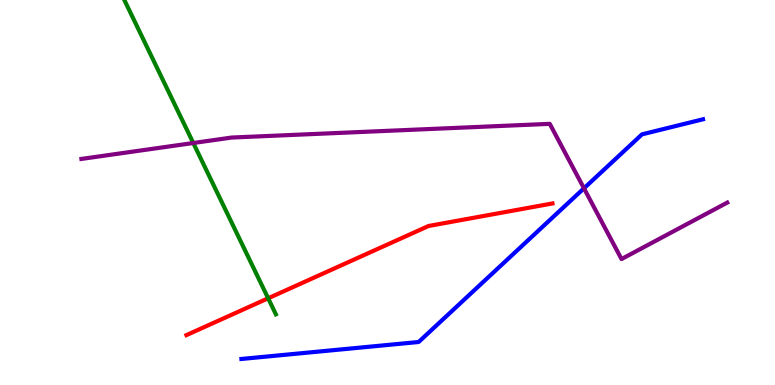[{'lines': ['blue', 'red'], 'intersections': []}, {'lines': ['green', 'red'], 'intersections': [{'x': 3.46, 'y': 2.25}]}, {'lines': ['purple', 'red'], 'intersections': []}, {'lines': ['blue', 'green'], 'intersections': []}, {'lines': ['blue', 'purple'], 'intersections': [{'x': 7.54, 'y': 5.11}]}, {'lines': ['green', 'purple'], 'intersections': [{'x': 2.49, 'y': 6.29}]}]